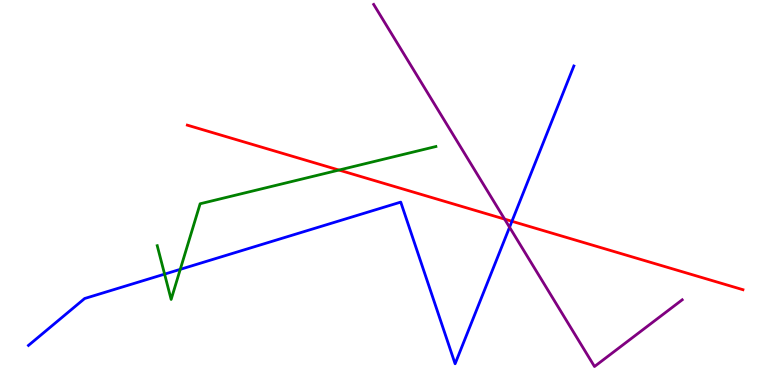[{'lines': ['blue', 'red'], 'intersections': [{'x': 6.61, 'y': 4.25}]}, {'lines': ['green', 'red'], 'intersections': [{'x': 4.37, 'y': 5.58}]}, {'lines': ['purple', 'red'], 'intersections': [{'x': 6.51, 'y': 4.31}]}, {'lines': ['blue', 'green'], 'intersections': [{'x': 2.12, 'y': 2.88}, {'x': 2.33, 'y': 3.0}]}, {'lines': ['blue', 'purple'], 'intersections': [{'x': 6.57, 'y': 4.1}]}, {'lines': ['green', 'purple'], 'intersections': []}]